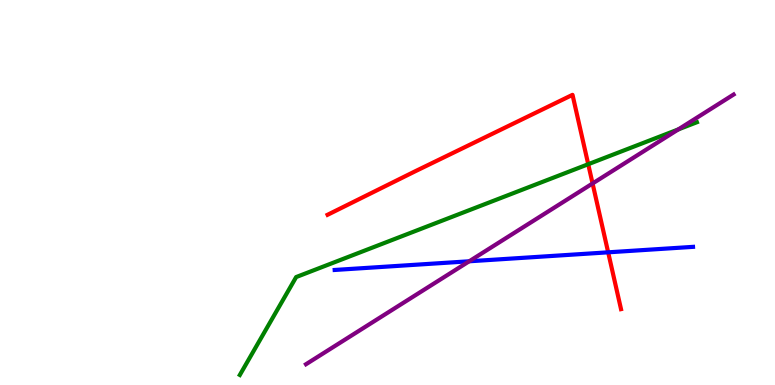[{'lines': ['blue', 'red'], 'intersections': [{'x': 7.85, 'y': 3.45}]}, {'lines': ['green', 'red'], 'intersections': [{'x': 7.59, 'y': 5.73}]}, {'lines': ['purple', 'red'], 'intersections': [{'x': 7.65, 'y': 5.23}]}, {'lines': ['blue', 'green'], 'intersections': []}, {'lines': ['blue', 'purple'], 'intersections': [{'x': 6.05, 'y': 3.21}]}, {'lines': ['green', 'purple'], 'intersections': [{'x': 8.75, 'y': 6.64}]}]